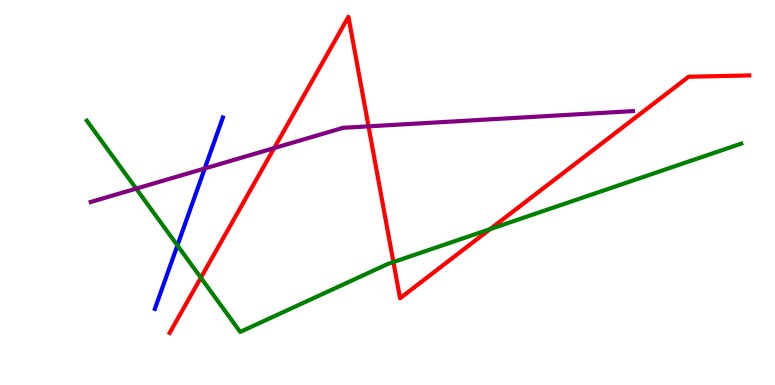[{'lines': ['blue', 'red'], 'intersections': []}, {'lines': ['green', 'red'], 'intersections': [{'x': 2.59, 'y': 2.79}, {'x': 5.08, 'y': 3.19}, {'x': 6.32, 'y': 4.05}]}, {'lines': ['purple', 'red'], 'intersections': [{'x': 3.54, 'y': 6.15}, {'x': 4.76, 'y': 6.72}]}, {'lines': ['blue', 'green'], 'intersections': [{'x': 2.29, 'y': 3.63}]}, {'lines': ['blue', 'purple'], 'intersections': [{'x': 2.64, 'y': 5.62}]}, {'lines': ['green', 'purple'], 'intersections': [{'x': 1.76, 'y': 5.1}]}]